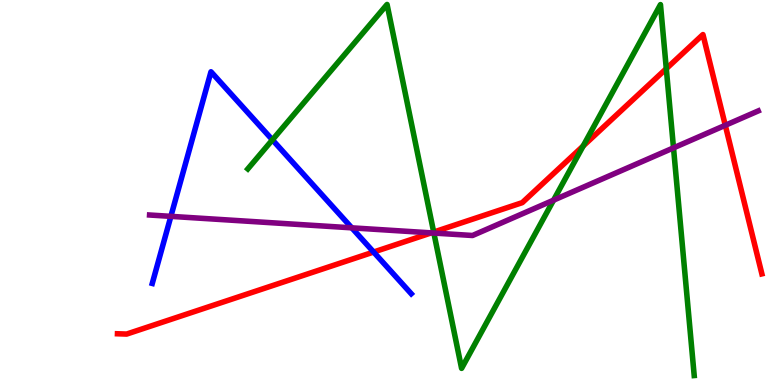[{'lines': ['blue', 'red'], 'intersections': [{'x': 4.82, 'y': 3.45}]}, {'lines': ['green', 'red'], 'intersections': [{'x': 5.6, 'y': 3.97}, {'x': 7.52, 'y': 6.21}, {'x': 8.6, 'y': 8.22}]}, {'lines': ['purple', 'red'], 'intersections': [{'x': 5.56, 'y': 3.95}, {'x': 9.36, 'y': 6.75}]}, {'lines': ['blue', 'green'], 'intersections': [{'x': 3.52, 'y': 6.37}]}, {'lines': ['blue', 'purple'], 'intersections': [{'x': 2.2, 'y': 4.38}, {'x': 4.54, 'y': 4.08}]}, {'lines': ['green', 'purple'], 'intersections': [{'x': 5.6, 'y': 3.95}, {'x': 7.14, 'y': 4.8}, {'x': 8.69, 'y': 6.16}]}]